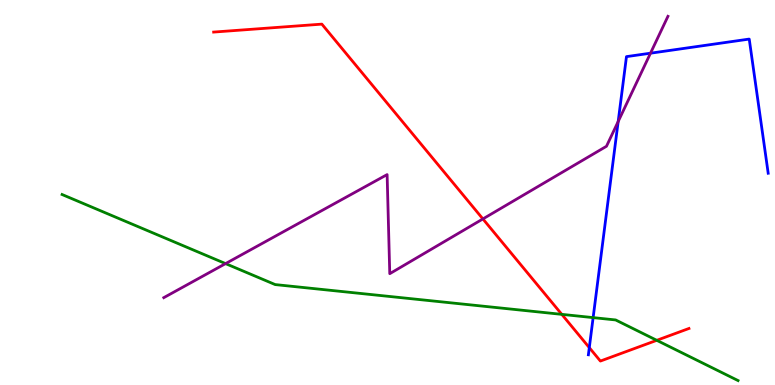[{'lines': ['blue', 'red'], 'intersections': [{'x': 7.6, 'y': 0.971}]}, {'lines': ['green', 'red'], 'intersections': [{'x': 7.25, 'y': 1.83}, {'x': 8.47, 'y': 1.16}]}, {'lines': ['purple', 'red'], 'intersections': [{'x': 6.23, 'y': 4.31}]}, {'lines': ['blue', 'green'], 'intersections': [{'x': 7.65, 'y': 1.75}]}, {'lines': ['blue', 'purple'], 'intersections': [{'x': 7.98, 'y': 6.84}, {'x': 8.39, 'y': 8.62}]}, {'lines': ['green', 'purple'], 'intersections': [{'x': 2.91, 'y': 3.15}]}]